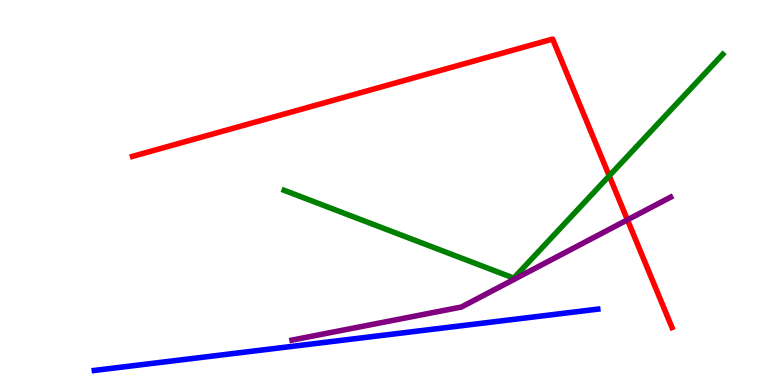[{'lines': ['blue', 'red'], 'intersections': []}, {'lines': ['green', 'red'], 'intersections': [{'x': 7.86, 'y': 5.43}]}, {'lines': ['purple', 'red'], 'intersections': [{'x': 8.1, 'y': 4.29}]}, {'lines': ['blue', 'green'], 'intersections': []}, {'lines': ['blue', 'purple'], 'intersections': []}, {'lines': ['green', 'purple'], 'intersections': []}]